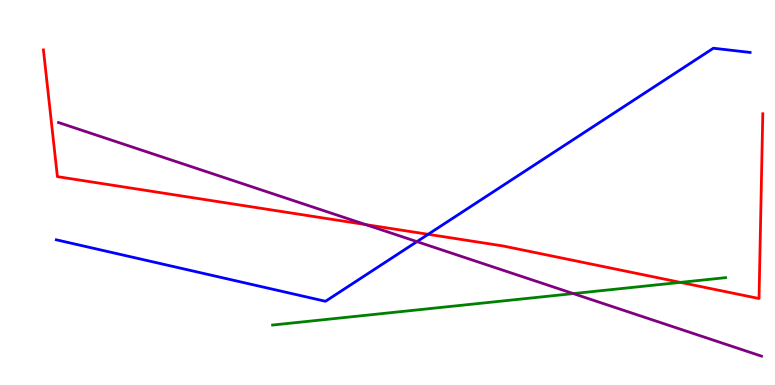[{'lines': ['blue', 'red'], 'intersections': [{'x': 5.52, 'y': 3.91}]}, {'lines': ['green', 'red'], 'intersections': [{'x': 8.78, 'y': 2.67}]}, {'lines': ['purple', 'red'], 'intersections': [{'x': 4.72, 'y': 4.17}]}, {'lines': ['blue', 'green'], 'intersections': []}, {'lines': ['blue', 'purple'], 'intersections': [{'x': 5.38, 'y': 3.72}]}, {'lines': ['green', 'purple'], 'intersections': [{'x': 7.4, 'y': 2.37}]}]